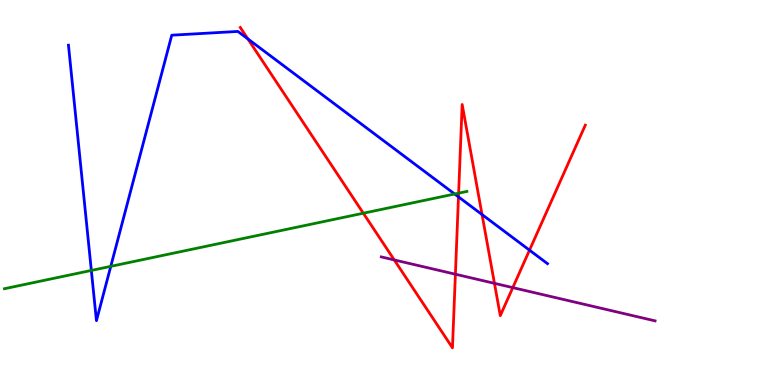[{'lines': ['blue', 'red'], 'intersections': [{'x': 3.2, 'y': 8.99}, {'x': 5.92, 'y': 4.89}, {'x': 6.22, 'y': 4.43}, {'x': 6.83, 'y': 3.5}]}, {'lines': ['green', 'red'], 'intersections': [{'x': 4.69, 'y': 4.46}, {'x': 5.92, 'y': 4.98}]}, {'lines': ['purple', 'red'], 'intersections': [{'x': 5.09, 'y': 3.25}, {'x': 5.88, 'y': 2.88}, {'x': 6.38, 'y': 2.64}, {'x': 6.62, 'y': 2.53}]}, {'lines': ['blue', 'green'], 'intersections': [{'x': 1.18, 'y': 2.98}, {'x': 1.43, 'y': 3.08}, {'x': 5.87, 'y': 4.96}]}, {'lines': ['blue', 'purple'], 'intersections': []}, {'lines': ['green', 'purple'], 'intersections': []}]